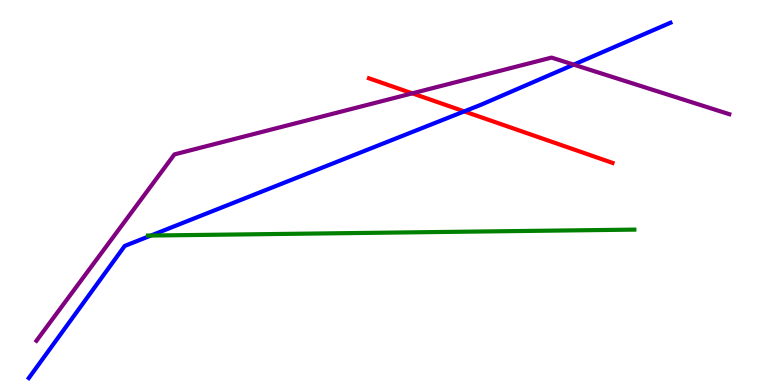[{'lines': ['blue', 'red'], 'intersections': [{'x': 5.99, 'y': 7.11}]}, {'lines': ['green', 'red'], 'intersections': []}, {'lines': ['purple', 'red'], 'intersections': [{'x': 5.32, 'y': 7.58}]}, {'lines': ['blue', 'green'], 'intersections': [{'x': 1.95, 'y': 3.88}]}, {'lines': ['blue', 'purple'], 'intersections': [{'x': 7.4, 'y': 8.32}]}, {'lines': ['green', 'purple'], 'intersections': []}]